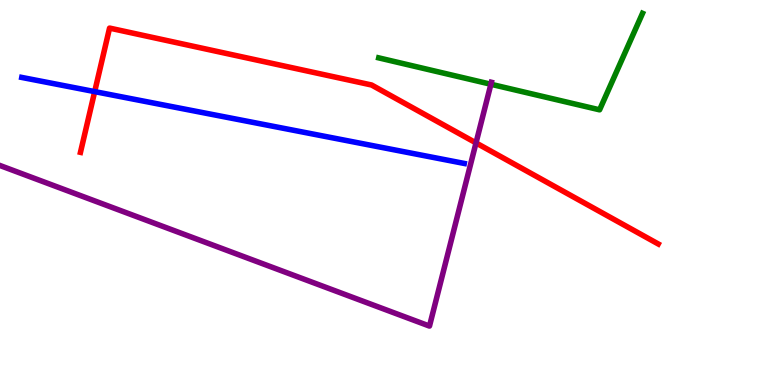[{'lines': ['blue', 'red'], 'intersections': [{'x': 1.22, 'y': 7.62}]}, {'lines': ['green', 'red'], 'intersections': []}, {'lines': ['purple', 'red'], 'intersections': [{'x': 6.14, 'y': 6.29}]}, {'lines': ['blue', 'green'], 'intersections': []}, {'lines': ['blue', 'purple'], 'intersections': []}, {'lines': ['green', 'purple'], 'intersections': [{'x': 6.33, 'y': 7.81}]}]